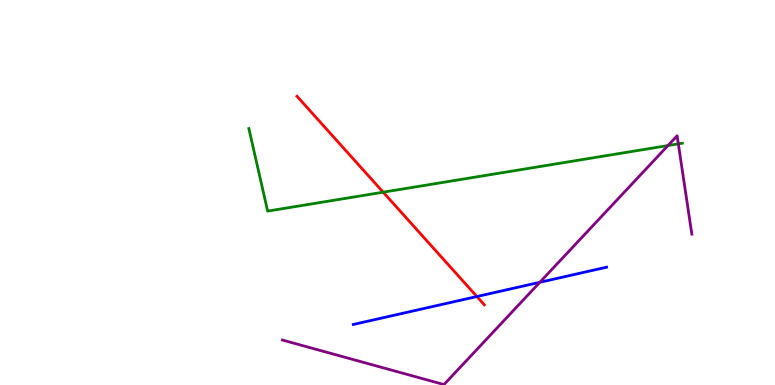[{'lines': ['blue', 'red'], 'intersections': [{'x': 6.15, 'y': 2.3}]}, {'lines': ['green', 'red'], 'intersections': [{'x': 4.94, 'y': 5.01}]}, {'lines': ['purple', 'red'], 'intersections': []}, {'lines': ['blue', 'green'], 'intersections': []}, {'lines': ['blue', 'purple'], 'intersections': [{'x': 6.97, 'y': 2.67}]}, {'lines': ['green', 'purple'], 'intersections': [{'x': 8.62, 'y': 6.22}, {'x': 8.75, 'y': 6.26}]}]